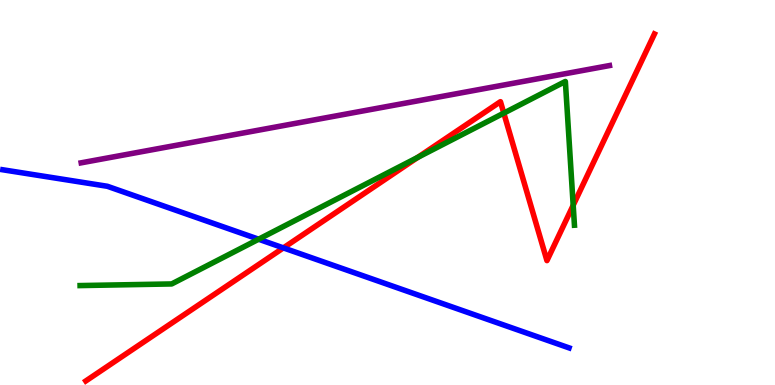[{'lines': ['blue', 'red'], 'intersections': [{'x': 3.66, 'y': 3.56}]}, {'lines': ['green', 'red'], 'intersections': [{'x': 5.39, 'y': 5.91}, {'x': 6.5, 'y': 7.06}, {'x': 7.4, 'y': 4.67}]}, {'lines': ['purple', 'red'], 'intersections': []}, {'lines': ['blue', 'green'], 'intersections': [{'x': 3.34, 'y': 3.79}]}, {'lines': ['blue', 'purple'], 'intersections': []}, {'lines': ['green', 'purple'], 'intersections': []}]